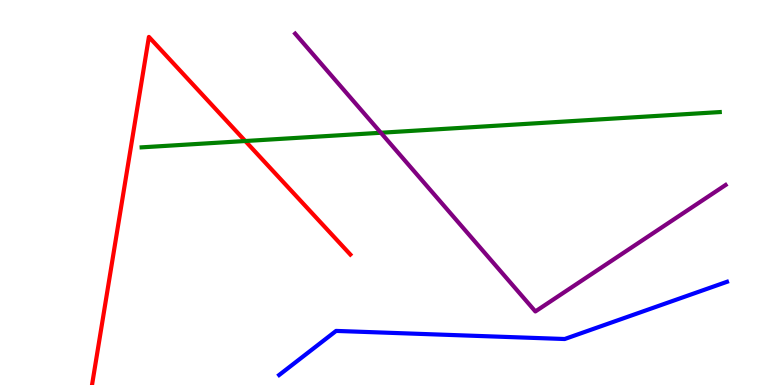[{'lines': ['blue', 'red'], 'intersections': []}, {'lines': ['green', 'red'], 'intersections': [{'x': 3.16, 'y': 6.34}]}, {'lines': ['purple', 'red'], 'intersections': []}, {'lines': ['blue', 'green'], 'intersections': []}, {'lines': ['blue', 'purple'], 'intersections': []}, {'lines': ['green', 'purple'], 'intersections': [{'x': 4.91, 'y': 6.55}]}]